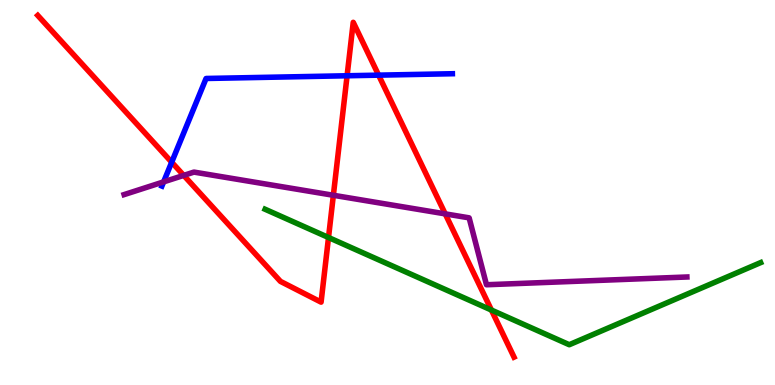[{'lines': ['blue', 'red'], 'intersections': [{'x': 2.22, 'y': 5.79}, {'x': 4.48, 'y': 8.03}, {'x': 4.89, 'y': 8.05}]}, {'lines': ['green', 'red'], 'intersections': [{'x': 4.24, 'y': 3.83}, {'x': 6.34, 'y': 1.95}]}, {'lines': ['purple', 'red'], 'intersections': [{'x': 2.37, 'y': 5.44}, {'x': 4.3, 'y': 4.93}, {'x': 5.74, 'y': 4.44}]}, {'lines': ['blue', 'green'], 'intersections': []}, {'lines': ['blue', 'purple'], 'intersections': [{'x': 2.11, 'y': 5.28}]}, {'lines': ['green', 'purple'], 'intersections': []}]